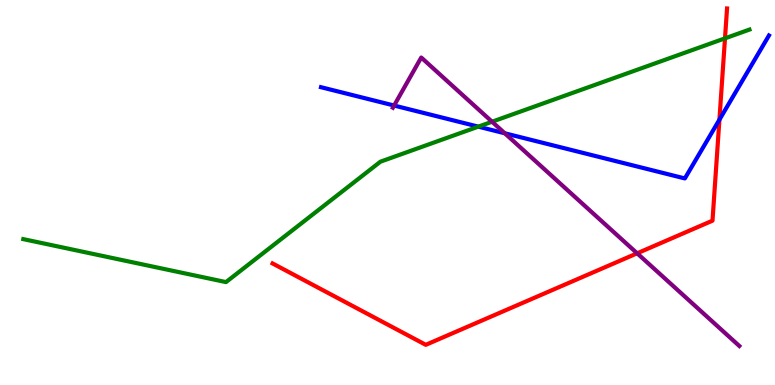[{'lines': ['blue', 'red'], 'intersections': [{'x': 9.28, 'y': 6.89}]}, {'lines': ['green', 'red'], 'intersections': [{'x': 9.35, 'y': 9.0}]}, {'lines': ['purple', 'red'], 'intersections': [{'x': 8.22, 'y': 3.42}]}, {'lines': ['blue', 'green'], 'intersections': [{'x': 6.17, 'y': 6.71}]}, {'lines': ['blue', 'purple'], 'intersections': [{'x': 5.09, 'y': 7.26}, {'x': 6.51, 'y': 6.54}]}, {'lines': ['green', 'purple'], 'intersections': [{'x': 6.35, 'y': 6.84}]}]